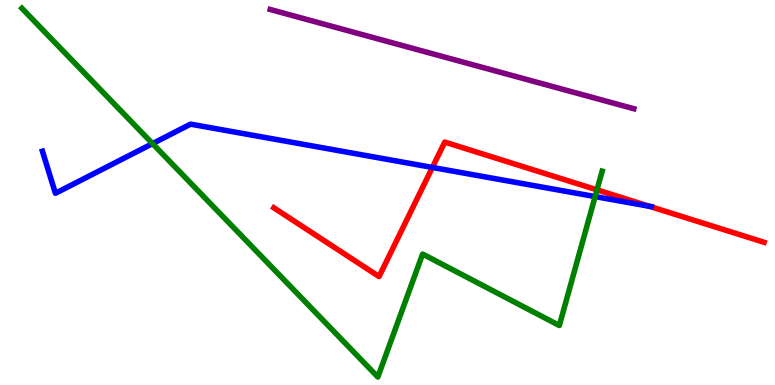[{'lines': ['blue', 'red'], 'intersections': [{'x': 5.58, 'y': 5.65}, {'x': 8.38, 'y': 4.64}]}, {'lines': ['green', 'red'], 'intersections': [{'x': 7.7, 'y': 5.07}]}, {'lines': ['purple', 'red'], 'intersections': []}, {'lines': ['blue', 'green'], 'intersections': [{'x': 1.97, 'y': 6.27}, {'x': 7.68, 'y': 4.89}]}, {'lines': ['blue', 'purple'], 'intersections': []}, {'lines': ['green', 'purple'], 'intersections': []}]